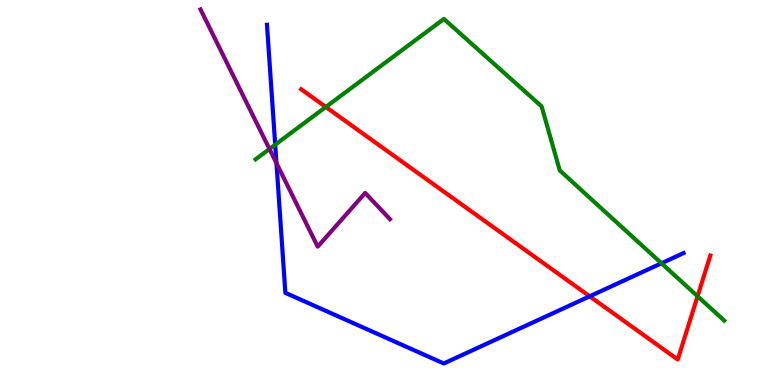[{'lines': ['blue', 'red'], 'intersections': [{'x': 7.61, 'y': 2.3}]}, {'lines': ['green', 'red'], 'intersections': [{'x': 4.2, 'y': 7.22}, {'x': 9.0, 'y': 2.31}]}, {'lines': ['purple', 'red'], 'intersections': []}, {'lines': ['blue', 'green'], 'intersections': [{'x': 3.55, 'y': 6.24}, {'x': 8.54, 'y': 3.16}]}, {'lines': ['blue', 'purple'], 'intersections': [{'x': 3.57, 'y': 5.76}]}, {'lines': ['green', 'purple'], 'intersections': [{'x': 3.48, 'y': 6.13}]}]